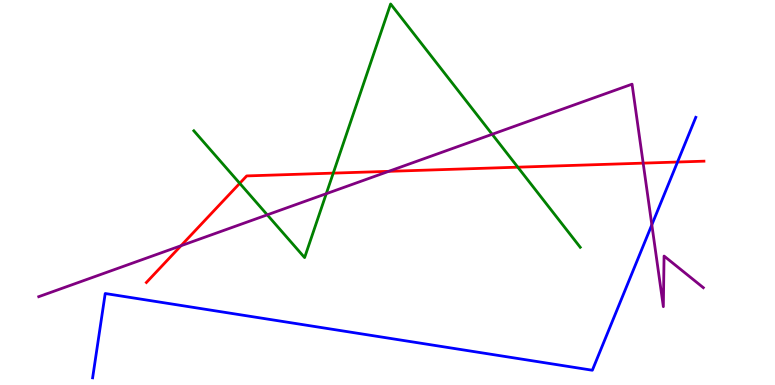[{'lines': ['blue', 'red'], 'intersections': [{'x': 8.74, 'y': 5.79}]}, {'lines': ['green', 'red'], 'intersections': [{'x': 3.09, 'y': 5.24}, {'x': 4.3, 'y': 5.5}, {'x': 6.68, 'y': 5.66}]}, {'lines': ['purple', 'red'], 'intersections': [{'x': 2.34, 'y': 3.62}, {'x': 5.02, 'y': 5.55}, {'x': 8.3, 'y': 5.76}]}, {'lines': ['blue', 'green'], 'intersections': []}, {'lines': ['blue', 'purple'], 'intersections': [{'x': 8.41, 'y': 4.16}]}, {'lines': ['green', 'purple'], 'intersections': [{'x': 3.45, 'y': 4.42}, {'x': 4.21, 'y': 4.97}, {'x': 6.35, 'y': 6.51}]}]